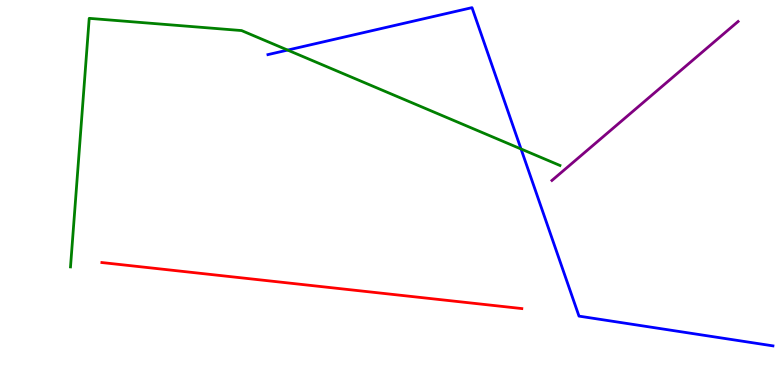[{'lines': ['blue', 'red'], 'intersections': []}, {'lines': ['green', 'red'], 'intersections': []}, {'lines': ['purple', 'red'], 'intersections': []}, {'lines': ['blue', 'green'], 'intersections': [{'x': 3.71, 'y': 8.7}, {'x': 6.72, 'y': 6.13}]}, {'lines': ['blue', 'purple'], 'intersections': []}, {'lines': ['green', 'purple'], 'intersections': []}]